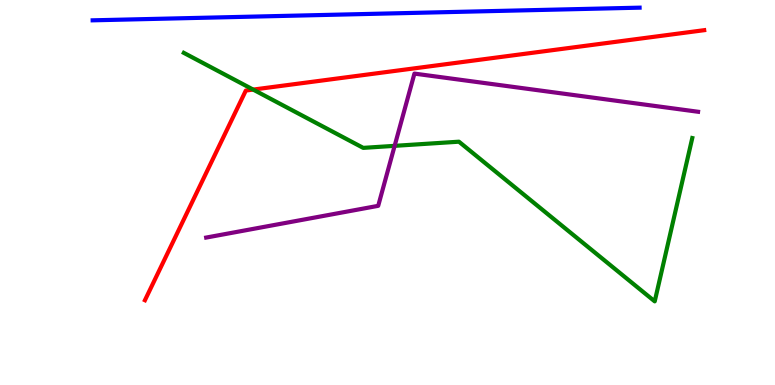[{'lines': ['blue', 'red'], 'intersections': []}, {'lines': ['green', 'red'], 'intersections': [{'x': 3.27, 'y': 7.67}]}, {'lines': ['purple', 'red'], 'intersections': []}, {'lines': ['blue', 'green'], 'intersections': []}, {'lines': ['blue', 'purple'], 'intersections': []}, {'lines': ['green', 'purple'], 'intersections': [{'x': 5.09, 'y': 6.21}]}]